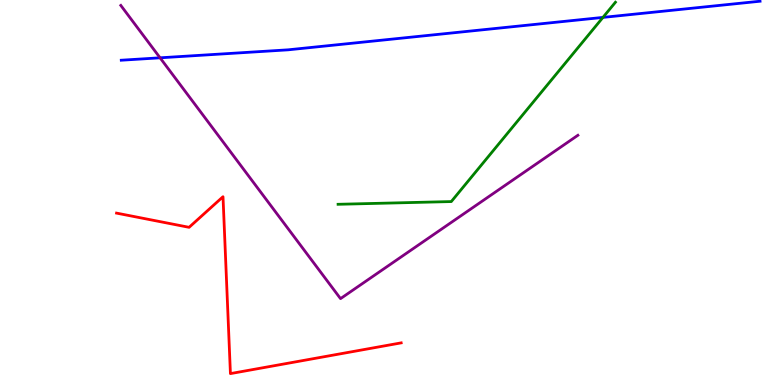[{'lines': ['blue', 'red'], 'intersections': []}, {'lines': ['green', 'red'], 'intersections': []}, {'lines': ['purple', 'red'], 'intersections': []}, {'lines': ['blue', 'green'], 'intersections': [{'x': 7.78, 'y': 9.55}]}, {'lines': ['blue', 'purple'], 'intersections': [{'x': 2.07, 'y': 8.5}]}, {'lines': ['green', 'purple'], 'intersections': []}]